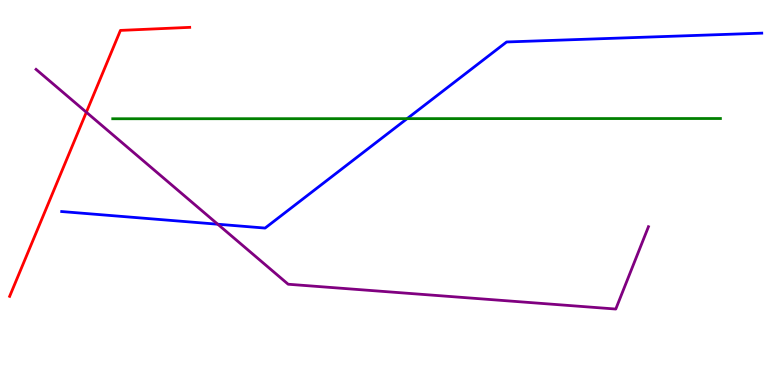[{'lines': ['blue', 'red'], 'intersections': []}, {'lines': ['green', 'red'], 'intersections': []}, {'lines': ['purple', 'red'], 'intersections': [{'x': 1.11, 'y': 7.08}]}, {'lines': ['blue', 'green'], 'intersections': [{'x': 5.25, 'y': 6.92}]}, {'lines': ['blue', 'purple'], 'intersections': [{'x': 2.81, 'y': 4.18}]}, {'lines': ['green', 'purple'], 'intersections': []}]